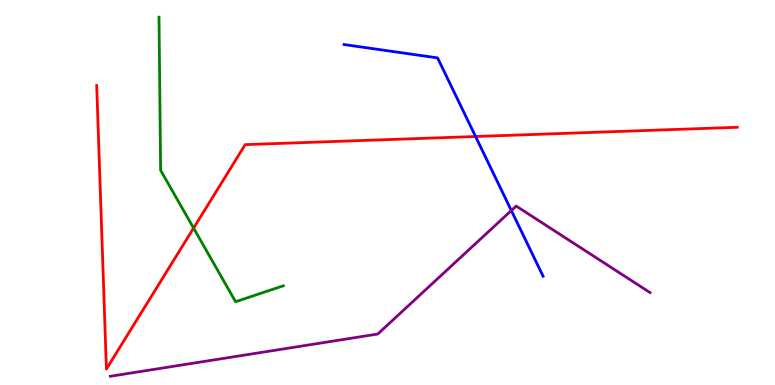[{'lines': ['blue', 'red'], 'intersections': [{'x': 6.14, 'y': 6.45}]}, {'lines': ['green', 'red'], 'intersections': [{'x': 2.5, 'y': 4.08}]}, {'lines': ['purple', 'red'], 'intersections': []}, {'lines': ['blue', 'green'], 'intersections': []}, {'lines': ['blue', 'purple'], 'intersections': [{'x': 6.6, 'y': 4.53}]}, {'lines': ['green', 'purple'], 'intersections': []}]